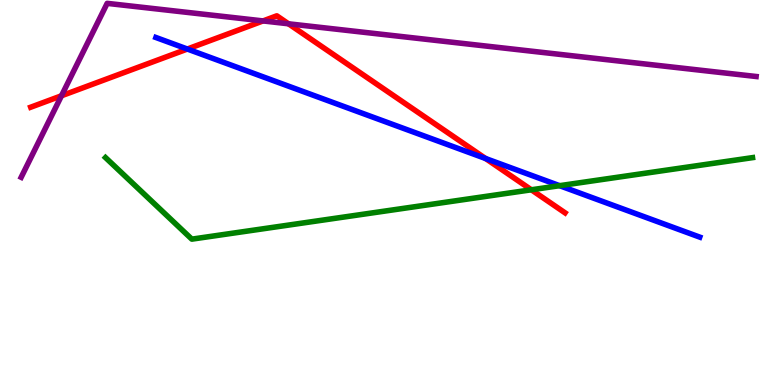[{'lines': ['blue', 'red'], 'intersections': [{'x': 2.42, 'y': 8.73}, {'x': 6.27, 'y': 5.88}]}, {'lines': ['green', 'red'], 'intersections': [{'x': 6.86, 'y': 5.07}]}, {'lines': ['purple', 'red'], 'intersections': [{'x': 0.793, 'y': 7.51}, {'x': 3.39, 'y': 9.46}, {'x': 3.72, 'y': 9.38}]}, {'lines': ['blue', 'green'], 'intersections': [{'x': 7.22, 'y': 5.18}]}, {'lines': ['blue', 'purple'], 'intersections': []}, {'lines': ['green', 'purple'], 'intersections': []}]